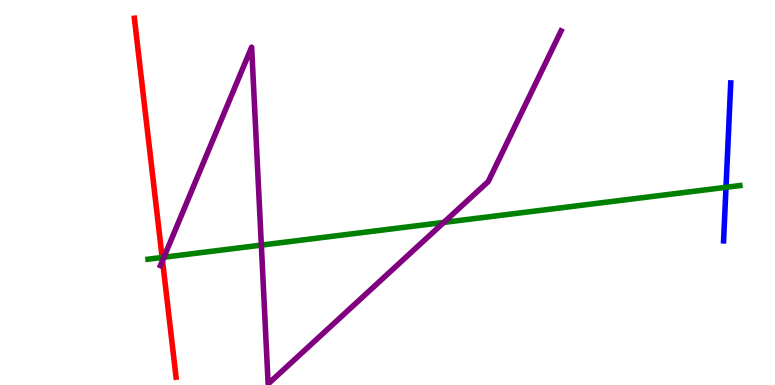[{'lines': ['blue', 'red'], 'intersections': []}, {'lines': ['green', 'red'], 'intersections': [{'x': 2.09, 'y': 3.31}]}, {'lines': ['purple', 'red'], 'intersections': [{'x': 2.1, 'y': 3.23}]}, {'lines': ['blue', 'green'], 'intersections': [{'x': 9.37, 'y': 5.14}]}, {'lines': ['blue', 'purple'], 'intersections': []}, {'lines': ['green', 'purple'], 'intersections': [{'x': 2.12, 'y': 3.32}, {'x': 3.37, 'y': 3.63}, {'x': 5.73, 'y': 4.22}]}]